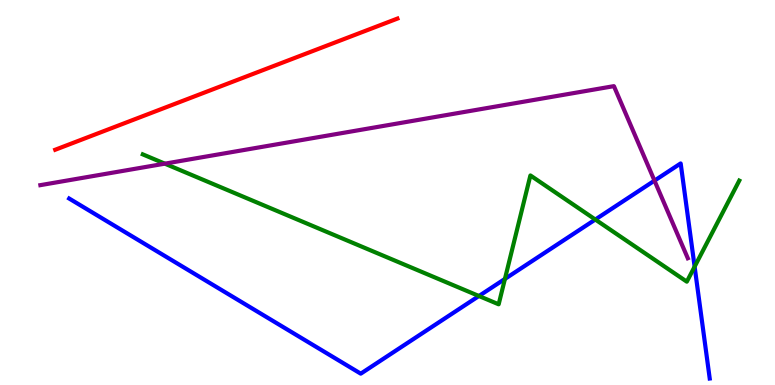[{'lines': ['blue', 'red'], 'intersections': []}, {'lines': ['green', 'red'], 'intersections': []}, {'lines': ['purple', 'red'], 'intersections': []}, {'lines': ['blue', 'green'], 'intersections': [{'x': 6.18, 'y': 2.31}, {'x': 6.52, 'y': 2.76}, {'x': 7.68, 'y': 4.3}, {'x': 8.96, 'y': 3.07}]}, {'lines': ['blue', 'purple'], 'intersections': [{'x': 8.44, 'y': 5.31}]}, {'lines': ['green', 'purple'], 'intersections': [{'x': 2.13, 'y': 5.75}]}]